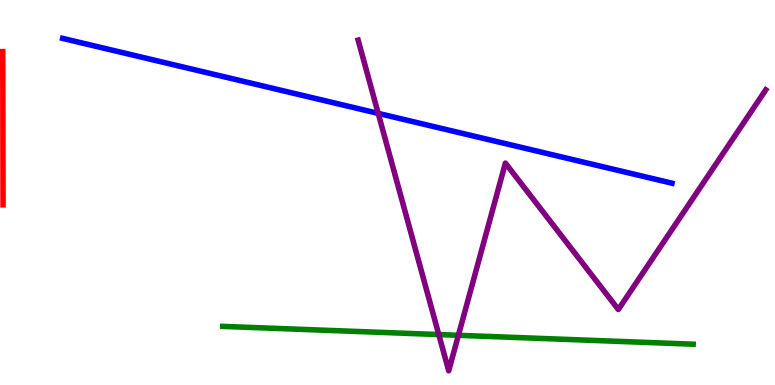[{'lines': ['blue', 'red'], 'intersections': []}, {'lines': ['green', 'red'], 'intersections': []}, {'lines': ['purple', 'red'], 'intersections': []}, {'lines': ['blue', 'green'], 'intersections': []}, {'lines': ['blue', 'purple'], 'intersections': [{'x': 4.88, 'y': 7.06}]}, {'lines': ['green', 'purple'], 'intersections': [{'x': 5.66, 'y': 1.31}, {'x': 5.91, 'y': 1.29}]}]